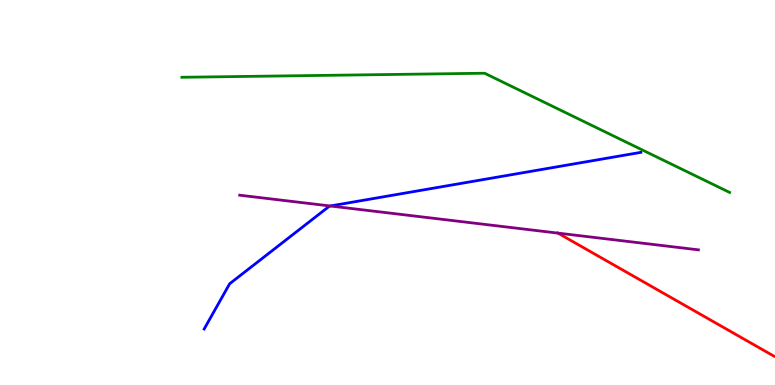[{'lines': ['blue', 'red'], 'intersections': []}, {'lines': ['green', 'red'], 'intersections': []}, {'lines': ['purple', 'red'], 'intersections': [{'x': 7.2, 'y': 3.95}]}, {'lines': ['blue', 'green'], 'intersections': []}, {'lines': ['blue', 'purple'], 'intersections': [{'x': 4.26, 'y': 4.65}]}, {'lines': ['green', 'purple'], 'intersections': []}]